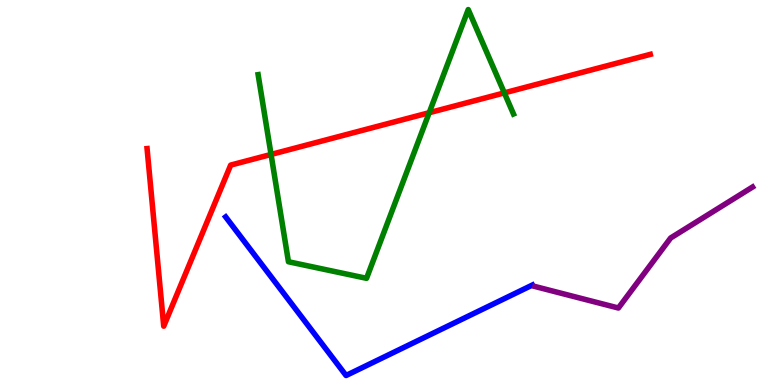[{'lines': ['blue', 'red'], 'intersections': []}, {'lines': ['green', 'red'], 'intersections': [{'x': 3.5, 'y': 5.99}, {'x': 5.54, 'y': 7.07}, {'x': 6.51, 'y': 7.59}]}, {'lines': ['purple', 'red'], 'intersections': []}, {'lines': ['blue', 'green'], 'intersections': []}, {'lines': ['blue', 'purple'], 'intersections': []}, {'lines': ['green', 'purple'], 'intersections': []}]